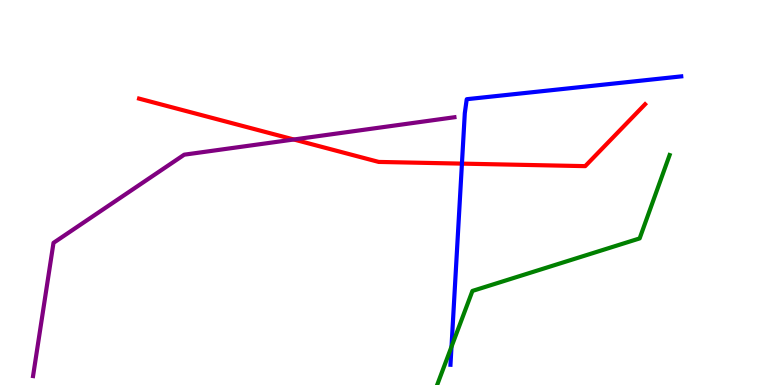[{'lines': ['blue', 'red'], 'intersections': [{'x': 5.96, 'y': 5.75}]}, {'lines': ['green', 'red'], 'intersections': []}, {'lines': ['purple', 'red'], 'intersections': [{'x': 3.79, 'y': 6.38}]}, {'lines': ['blue', 'green'], 'intersections': [{'x': 5.83, 'y': 0.994}]}, {'lines': ['blue', 'purple'], 'intersections': []}, {'lines': ['green', 'purple'], 'intersections': []}]